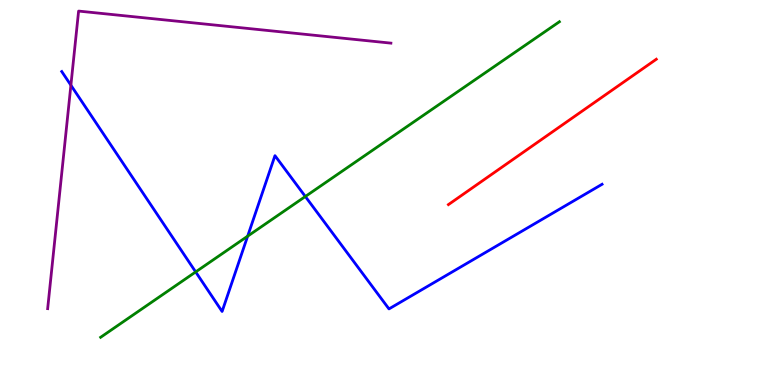[{'lines': ['blue', 'red'], 'intersections': []}, {'lines': ['green', 'red'], 'intersections': []}, {'lines': ['purple', 'red'], 'intersections': []}, {'lines': ['blue', 'green'], 'intersections': [{'x': 2.52, 'y': 2.94}, {'x': 3.2, 'y': 3.87}, {'x': 3.94, 'y': 4.9}]}, {'lines': ['blue', 'purple'], 'intersections': [{'x': 0.915, 'y': 7.79}]}, {'lines': ['green', 'purple'], 'intersections': []}]